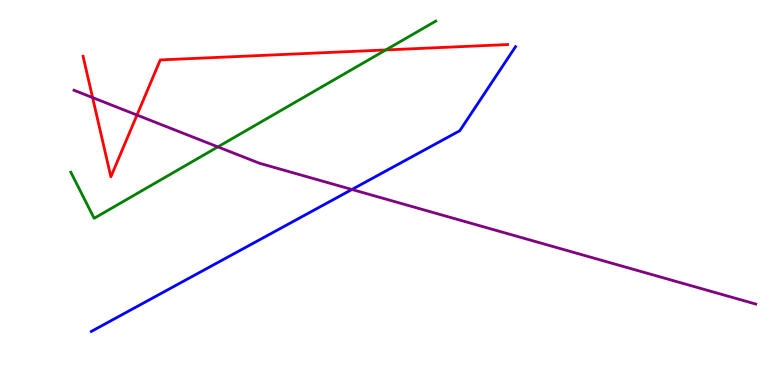[{'lines': ['blue', 'red'], 'intersections': []}, {'lines': ['green', 'red'], 'intersections': [{'x': 4.98, 'y': 8.7}]}, {'lines': ['purple', 'red'], 'intersections': [{'x': 1.19, 'y': 7.47}, {'x': 1.77, 'y': 7.01}]}, {'lines': ['blue', 'green'], 'intersections': []}, {'lines': ['blue', 'purple'], 'intersections': [{'x': 4.54, 'y': 5.08}]}, {'lines': ['green', 'purple'], 'intersections': [{'x': 2.81, 'y': 6.18}]}]